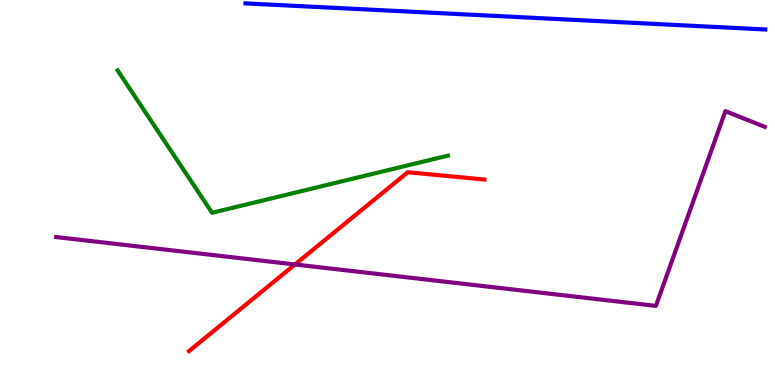[{'lines': ['blue', 'red'], 'intersections': []}, {'lines': ['green', 'red'], 'intersections': []}, {'lines': ['purple', 'red'], 'intersections': [{'x': 3.81, 'y': 3.13}]}, {'lines': ['blue', 'green'], 'intersections': []}, {'lines': ['blue', 'purple'], 'intersections': []}, {'lines': ['green', 'purple'], 'intersections': []}]